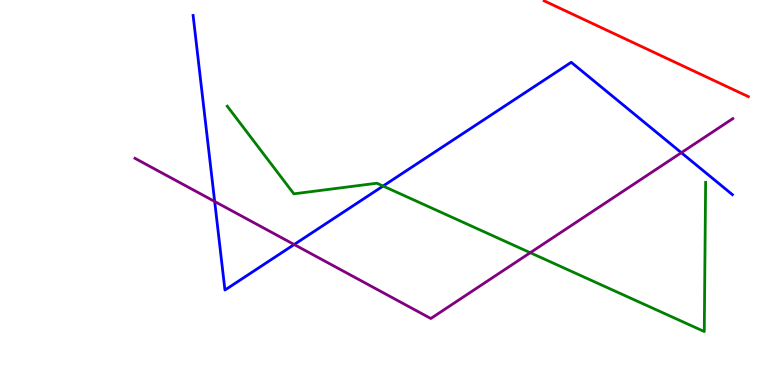[{'lines': ['blue', 'red'], 'intersections': []}, {'lines': ['green', 'red'], 'intersections': []}, {'lines': ['purple', 'red'], 'intersections': []}, {'lines': ['blue', 'green'], 'intersections': [{'x': 4.94, 'y': 5.17}]}, {'lines': ['blue', 'purple'], 'intersections': [{'x': 2.77, 'y': 4.77}, {'x': 3.8, 'y': 3.65}, {'x': 8.79, 'y': 6.03}]}, {'lines': ['green', 'purple'], 'intersections': [{'x': 6.84, 'y': 3.44}]}]